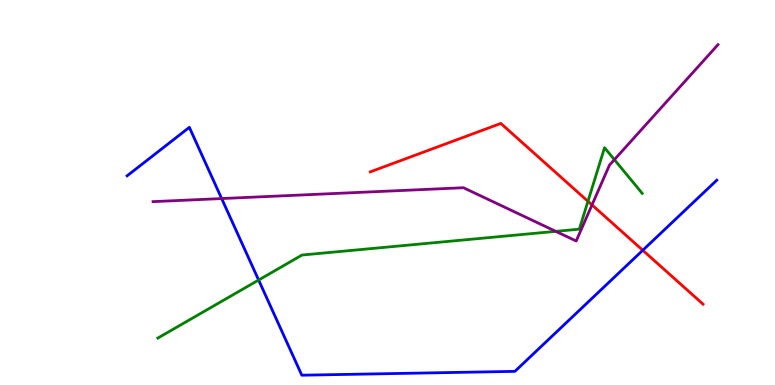[{'lines': ['blue', 'red'], 'intersections': [{'x': 8.29, 'y': 3.5}]}, {'lines': ['green', 'red'], 'intersections': [{'x': 7.59, 'y': 4.77}]}, {'lines': ['purple', 'red'], 'intersections': [{'x': 7.64, 'y': 4.68}]}, {'lines': ['blue', 'green'], 'intersections': [{'x': 3.34, 'y': 2.73}]}, {'lines': ['blue', 'purple'], 'intersections': [{'x': 2.86, 'y': 4.84}]}, {'lines': ['green', 'purple'], 'intersections': [{'x': 7.17, 'y': 3.99}, {'x': 7.93, 'y': 5.85}]}]